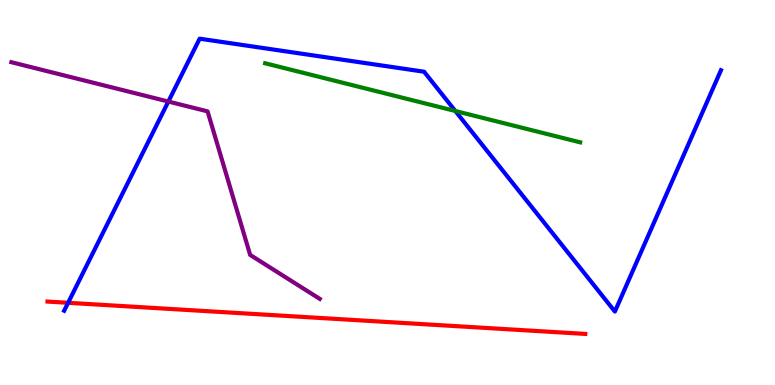[{'lines': ['blue', 'red'], 'intersections': [{'x': 0.879, 'y': 2.14}]}, {'lines': ['green', 'red'], 'intersections': []}, {'lines': ['purple', 'red'], 'intersections': []}, {'lines': ['blue', 'green'], 'intersections': [{'x': 5.88, 'y': 7.12}]}, {'lines': ['blue', 'purple'], 'intersections': [{'x': 2.17, 'y': 7.36}]}, {'lines': ['green', 'purple'], 'intersections': []}]